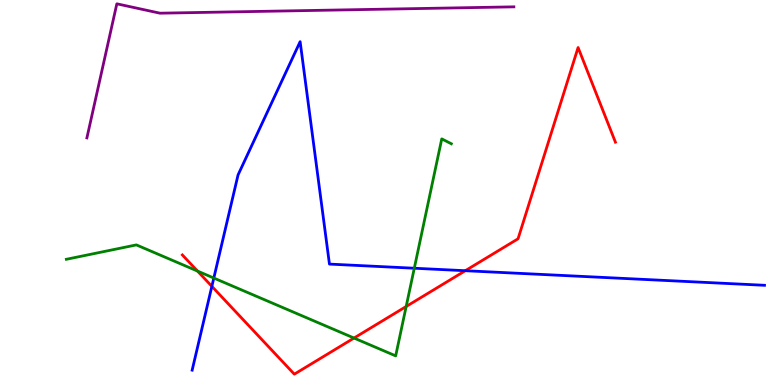[{'lines': ['blue', 'red'], 'intersections': [{'x': 2.73, 'y': 2.56}, {'x': 6.0, 'y': 2.97}]}, {'lines': ['green', 'red'], 'intersections': [{'x': 2.55, 'y': 2.96}, {'x': 4.57, 'y': 1.22}, {'x': 5.24, 'y': 2.04}]}, {'lines': ['purple', 'red'], 'intersections': []}, {'lines': ['blue', 'green'], 'intersections': [{'x': 2.76, 'y': 2.78}, {'x': 5.35, 'y': 3.03}]}, {'lines': ['blue', 'purple'], 'intersections': []}, {'lines': ['green', 'purple'], 'intersections': []}]